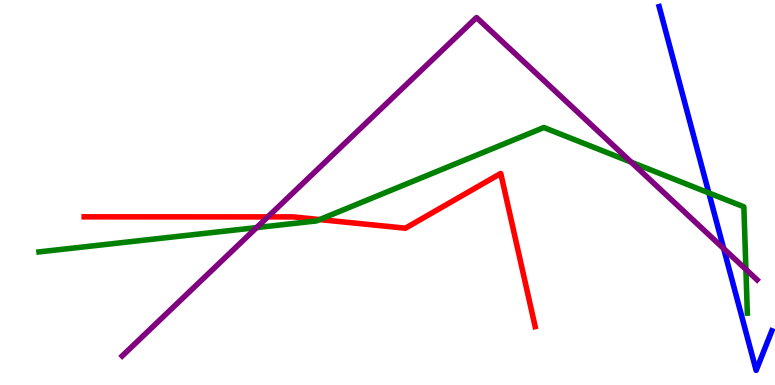[{'lines': ['blue', 'red'], 'intersections': []}, {'lines': ['green', 'red'], 'intersections': [{'x': 4.13, 'y': 4.3}]}, {'lines': ['purple', 'red'], 'intersections': [{'x': 3.46, 'y': 4.37}]}, {'lines': ['blue', 'green'], 'intersections': [{'x': 9.15, 'y': 4.99}]}, {'lines': ['blue', 'purple'], 'intersections': [{'x': 9.34, 'y': 3.54}]}, {'lines': ['green', 'purple'], 'intersections': [{'x': 3.31, 'y': 4.09}, {'x': 8.14, 'y': 5.79}, {'x': 9.62, 'y': 3.0}]}]